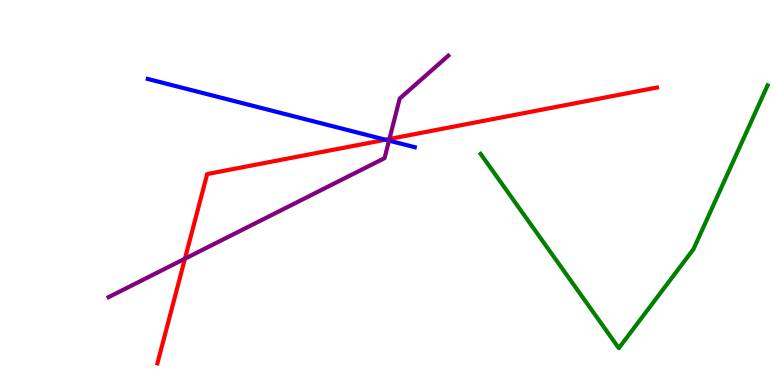[{'lines': ['blue', 'red'], 'intersections': [{'x': 4.97, 'y': 6.37}]}, {'lines': ['green', 'red'], 'intersections': []}, {'lines': ['purple', 'red'], 'intersections': [{'x': 2.39, 'y': 3.28}, {'x': 5.02, 'y': 6.39}]}, {'lines': ['blue', 'green'], 'intersections': []}, {'lines': ['blue', 'purple'], 'intersections': [{'x': 5.02, 'y': 6.35}]}, {'lines': ['green', 'purple'], 'intersections': []}]